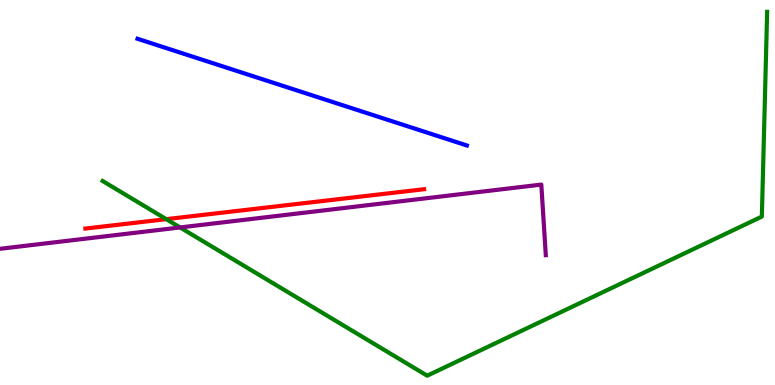[{'lines': ['blue', 'red'], 'intersections': []}, {'lines': ['green', 'red'], 'intersections': [{'x': 2.15, 'y': 4.31}]}, {'lines': ['purple', 'red'], 'intersections': []}, {'lines': ['blue', 'green'], 'intersections': []}, {'lines': ['blue', 'purple'], 'intersections': []}, {'lines': ['green', 'purple'], 'intersections': [{'x': 2.32, 'y': 4.09}]}]